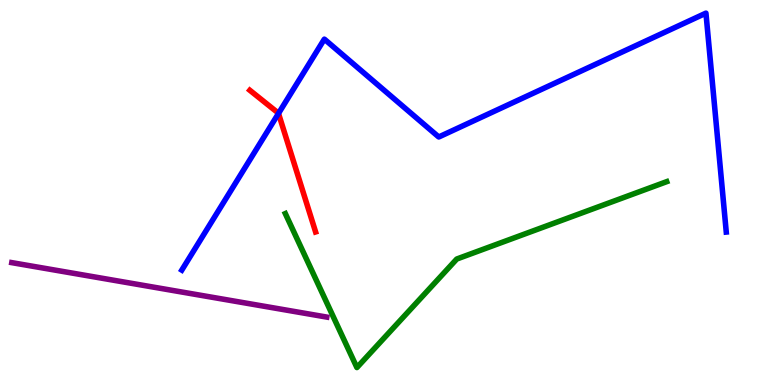[{'lines': ['blue', 'red'], 'intersections': [{'x': 3.59, 'y': 7.05}]}, {'lines': ['green', 'red'], 'intersections': []}, {'lines': ['purple', 'red'], 'intersections': []}, {'lines': ['blue', 'green'], 'intersections': []}, {'lines': ['blue', 'purple'], 'intersections': []}, {'lines': ['green', 'purple'], 'intersections': []}]